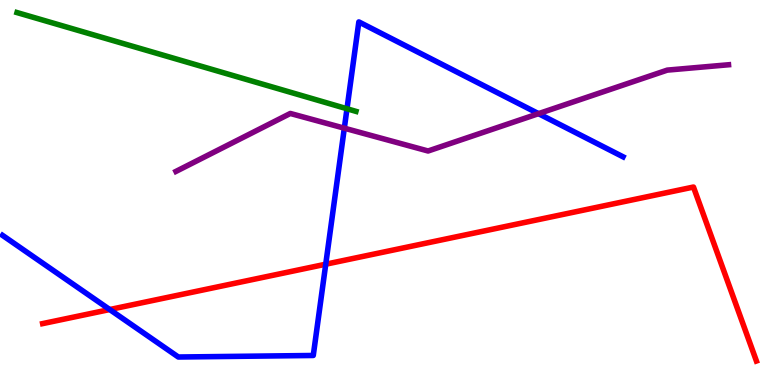[{'lines': ['blue', 'red'], 'intersections': [{'x': 1.42, 'y': 1.96}, {'x': 4.2, 'y': 3.14}]}, {'lines': ['green', 'red'], 'intersections': []}, {'lines': ['purple', 'red'], 'intersections': []}, {'lines': ['blue', 'green'], 'intersections': [{'x': 4.48, 'y': 7.18}]}, {'lines': ['blue', 'purple'], 'intersections': [{'x': 4.44, 'y': 6.67}, {'x': 6.95, 'y': 7.05}]}, {'lines': ['green', 'purple'], 'intersections': []}]